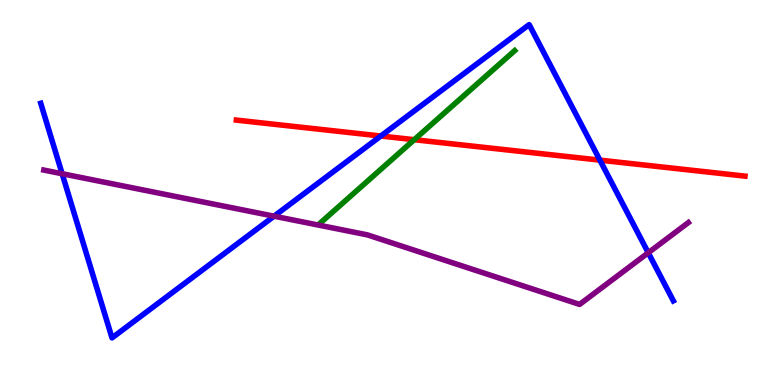[{'lines': ['blue', 'red'], 'intersections': [{'x': 4.91, 'y': 6.47}, {'x': 7.74, 'y': 5.84}]}, {'lines': ['green', 'red'], 'intersections': [{'x': 5.35, 'y': 6.37}]}, {'lines': ['purple', 'red'], 'intersections': []}, {'lines': ['blue', 'green'], 'intersections': []}, {'lines': ['blue', 'purple'], 'intersections': [{'x': 0.802, 'y': 5.49}, {'x': 3.54, 'y': 4.38}, {'x': 8.36, 'y': 3.43}]}, {'lines': ['green', 'purple'], 'intersections': []}]